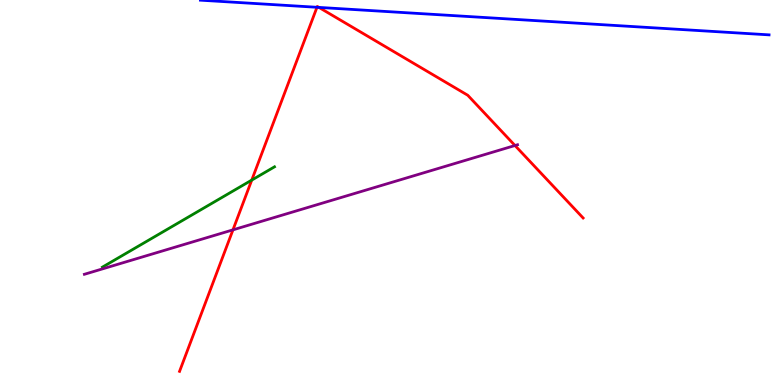[{'lines': ['blue', 'red'], 'intersections': [{'x': 4.09, 'y': 9.81}, {'x': 4.12, 'y': 9.81}]}, {'lines': ['green', 'red'], 'intersections': [{'x': 3.25, 'y': 5.32}]}, {'lines': ['purple', 'red'], 'intersections': [{'x': 3.01, 'y': 4.03}, {'x': 6.65, 'y': 6.22}]}, {'lines': ['blue', 'green'], 'intersections': []}, {'lines': ['blue', 'purple'], 'intersections': []}, {'lines': ['green', 'purple'], 'intersections': []}]